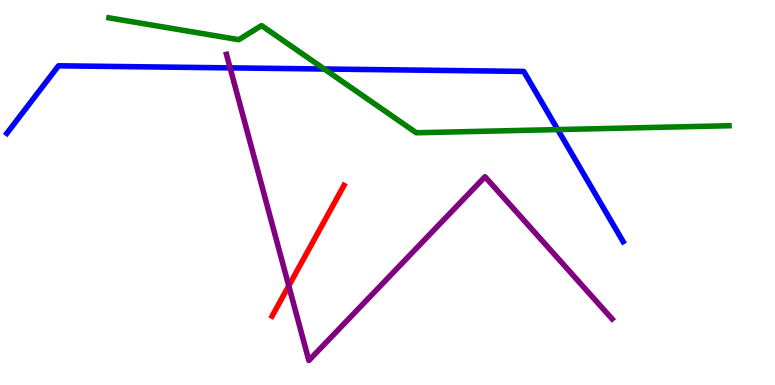[{'lines': ['blue', 'red'], 'intersections': []}, {'lines': ['green', 'red'], 'intersections': []}, {'lines': ['purple', 'red'], 'intersections': [{'x': 3.73, 'y': 2.58}]}, {'lines': ['blue', 'green'], 'intersections': [{'x': 4.18, 'y': 8.21}, {'x': 7.2, 'y': 6.63}]}, {'lines': ['blue', 'purple'], 'intersections': [{'x': 2.97, 'y': 8.24}]}, {'lines': ['green', 'purple'], 'intersections': []}]